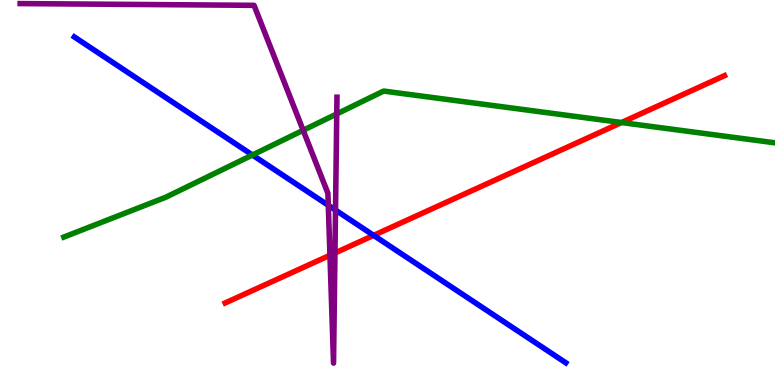[{'lines': ['blue', 'red'], 'intersections': [{'x': 4.82, 'y': 3.89}]}, {'lines': ['green', 'red'], 'intersections': [{'x': 8.02, 'y': 6.82}]}, {'lines': ['purple', 'red'], 'intersections': [{'x': 4.26, 'y': 3.37}, {'x': 4.32, 'y': 3.43}]}, {'lines': ['blue', 'green'], 'intersections': [{'x': 3.26, 'y': 5.97}]}, {'lines': ['blue', 'purple'], 'intersections': [{'x': 4.24, 'y': 4.67}, {'x': 4.33, 'y': 4.54}]}, {'lines': ['green', 'purple'], 'intersections': [{'x': 3.91, 'y': 6.62}, {'x': 4.35, 'y': 7.04}]}]